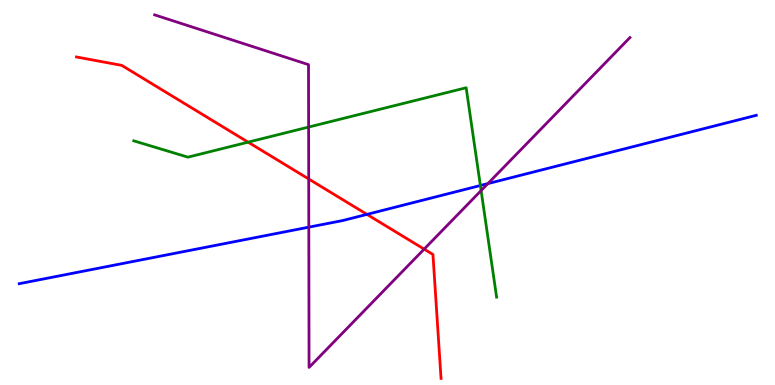[{'lines': ['blue', 'red'], 'intersections': [{'x': 4.73, 'y': 4.43}]}, {'lines': ['green', 'red'], 'intersections': [{'x': 3.2, 'y': 6.31}]}, {'lines': ['purple', 'red'], 'intersections': [{'x': 3.98, 'y': 5.35}, {'x': 5.47, 'y': 3.53}]}, {'lines': ['blue', 'green'], 'intersections': [{'x': 6.2, 'y': 5.18}]}, {'lines': ['blue', 'purple'], 'intersections': [{'x': 3.98, 'y': 4.1}, {'x': 6.3, 'y': 5.23}]}, {'lines': ['green', 'purple'], 'intersections': [{'x': 3.98, 'y': 6.7}, {'x': 6.21, 'y': 5.05}]}]